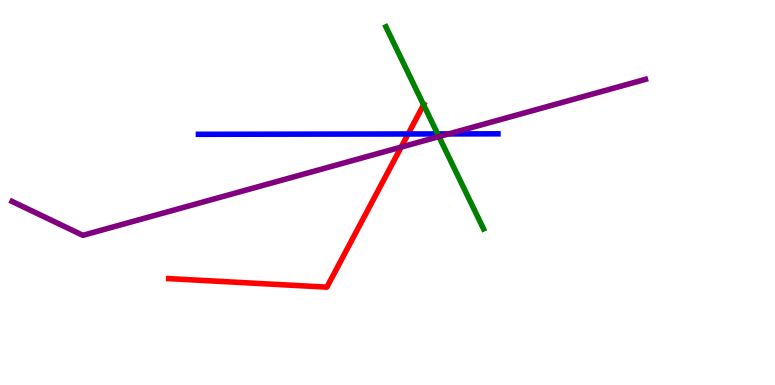[{'lines': ['blue', 'red'], 'intersections': [{'x': 5.27, 'y': 6.52}]}, {'lines': ['green', 'red'], 'intersections': [{'x': 5.47, 'y': 7.28}]}, {'lines': ['purple', 'red'], 'intersections': [{'x': 5.18, 'y': 6.18}]}, {'lines': ['blue', 'green'], 'intersections': [{'x': 5.65, 'y': 6.52}]}, {'lines': ['blue', 'purple'], 'intersections': [{'x': 5.79, 'y': 6.52}]}, {'lines': ['green', 'purple'], 'intersections': [{'x': 5.66, 'y': 6.45}]}]